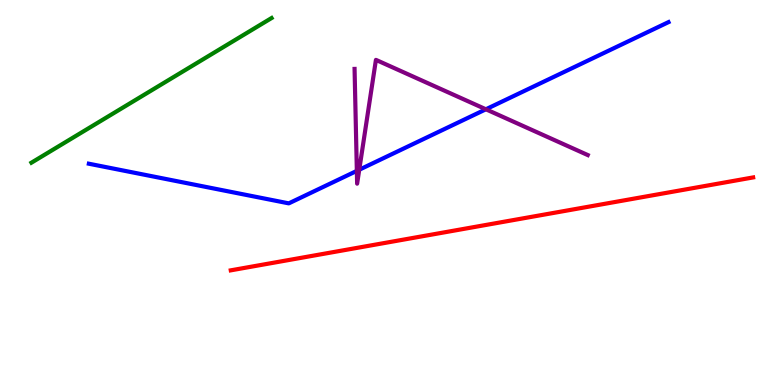[{'lines': ['blue', 'red'], 'intersections': []}, {'lines': ['green', 'red'], 'intersections': []}, {'lines': ['purple', 'red'], 'intersections': []}, {'lines': ['blue', 'green'], 'intersections': []}, {'lines': ['blue', 'purple'], 'intersections': [{'x': 4.6, 'y': 5.56}, {'x': 4.64, 'y': 5.59}, {'x': 6.27, 'y': 7.16}]}, {'lines': ['green', 'purple'], 'intersections': []}]